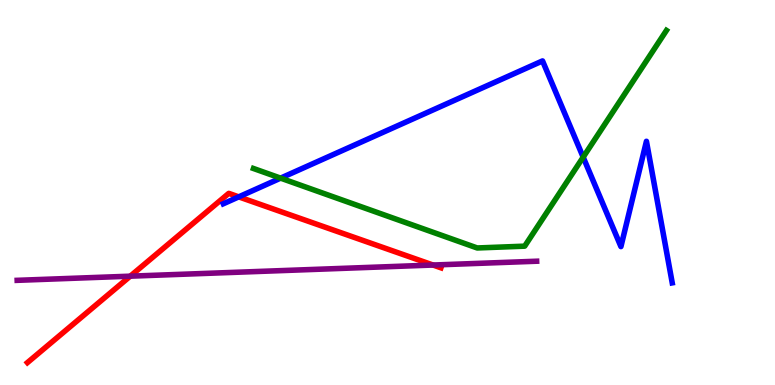[{'lines': ['blue', 'red'], 'intersections': [{'x': 3.08, 'y': 4.89}]}, {'lines': ['green', 'red'], 'intersections': []}, {'lines': ['purple', 'red'], 'intersections': [{'x': 1.68, 'y': 2.83}, {'x': 5.59, 'y': 3.12}]}, {'lines': ['blue', 'green'], 'intersections': [{'x': 3.62, 'y': 5.37}, {'x': 7.52, 'y': 5.92}]}, {'lines': ['blue', 'purple'], 'intersections': []}, {'lines': ['green', 'purple'], 'intersections': []}]